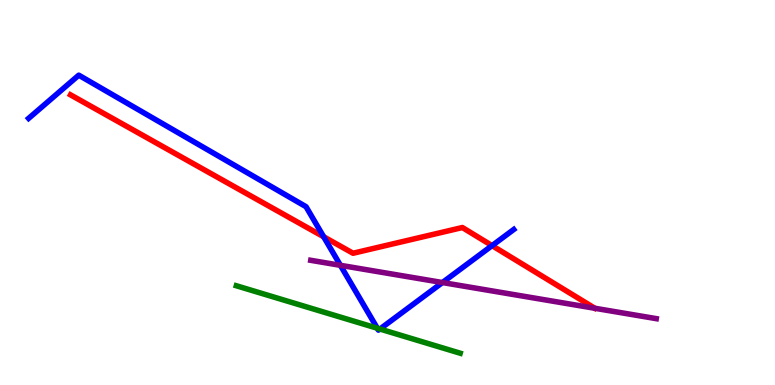[{'lines': ['blue', 'red'], 'intersections': [{'x': 4.18, 'y': 3.85}, {'x': 6.35, 'y': 3.62}]}, {'lines': ['green', 'red'], 'intersections': []}, {'lines': ['purple', 'red'], 'intersections': []}, {'lines': ['blue', 'green'], 'intersections': [{'x': 4.87, 'y': 1.47}, {'x': 4.9, 'y': 1.45}]}, {'lines': ['blue', 'purple'], 'intersections': [{'x': 4.39, 'y': 3.11}, {'x': 5.71, 'y': 2.66}]}, {'lines': ['green', 'purple'], 'intersections': []}]